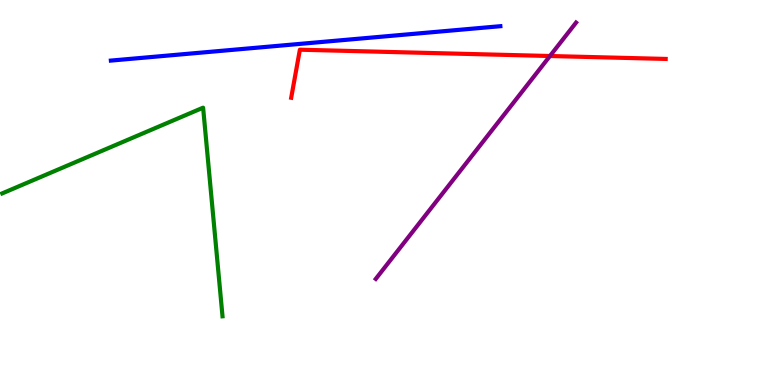[{'lines': ['blue', 'red'], 'intersections': []}, {'lines': ['green', 'red'], 'intersections': []}, {'lines': ['purple', 'red'], 'intersections': [{'x': 7.1, 'y': 8.55}]}, {'lines': ['blue', 'green'], 'intersections': []}, {'lines': ['blue', 'purple'], 'intersections': []}, {'lines': ['green', 'purple'], 'intersections': []}]